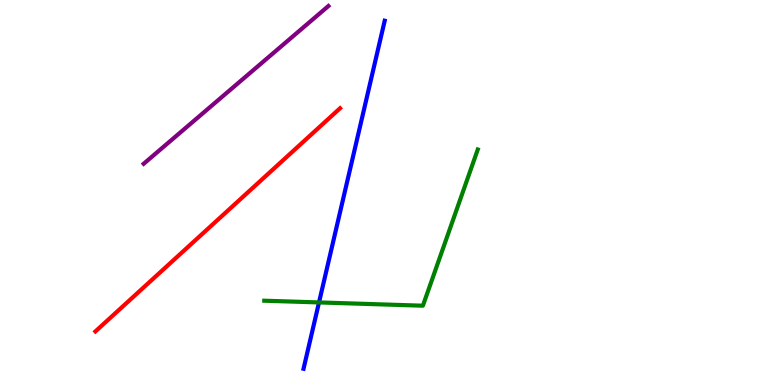[{'lines': ['blue', 'red'], 'intersections': []}, {'lines': ['green', 'red'], 'intersections': []}, {'lines': ['purple', 'red'], 'intersections': []}, {'lines': ['blue', 'green'], 'intersections': [{'x': 4.12, 'y': 2.14}]}, {'lines': ['blue', 'purple'], 'intersections': []}, {'lines': ['green', 'purple'], 'intersections': []}]